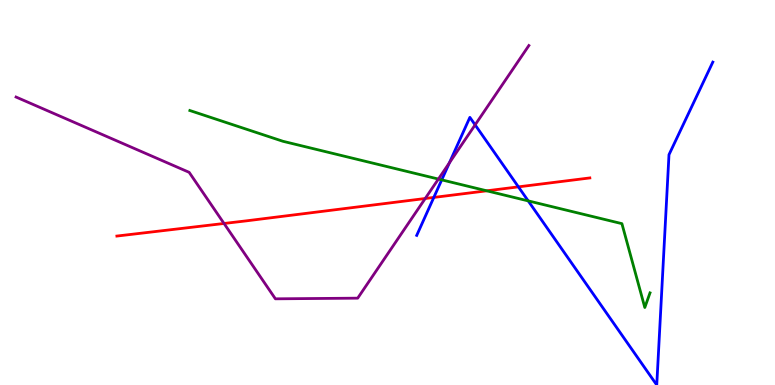[{'lines': ['blue', 'red'], 'intersections': [{'x': 5.6, 'y': 4.87}, {'x': 6.69, 'y': 5.15}]}, {'lines': ['green', 'red'], 'intersections': [{'x': 6.28, 'y': 5.04}]}, {'lines': ['purple', 'red'], 'intersections': [{'x': 2.89, 'y': 4.2}, {'x': 5.49, 'y': 4.84}]}, {'lines': ['blue', 'green'], 'intersections': [{'x': 5.7, 'y': 5.33}, {'x': 6.82, 'y': 4.78}]}, {'lines': ['blue', 'purple'], 'intersections': [{'x': 5.8, 'y': 5.77}, {'x': 6.13, 'y': 6.76}]}, {'lines': ['green', 'purple'], 'intersections': [{'x': 5.66, 'y': 5.35}]}]